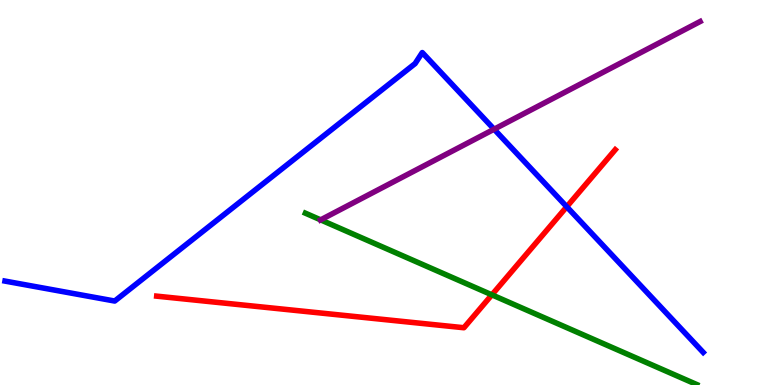[{'lines': ['blue', 'red'], 'intersections': [{'x': 7.31, 'y': 4.63}]}, {'lines': ['green', 'red'], 'intersections': [{'x': 6.35, 'y': 2.34}]}, {'lines': ['purple', 'red'], 'intersections': []}, {'lines': ['blue', 'green'], 'intersections': []}, {'lines': ['blue', 'purple'], 'intersections': [{'x': 6.38, 'y': 6.64}]}, {'lines': ['green', 'purple'], 'intersections': [{'x': 4.14, 'y': 4.29}]}]